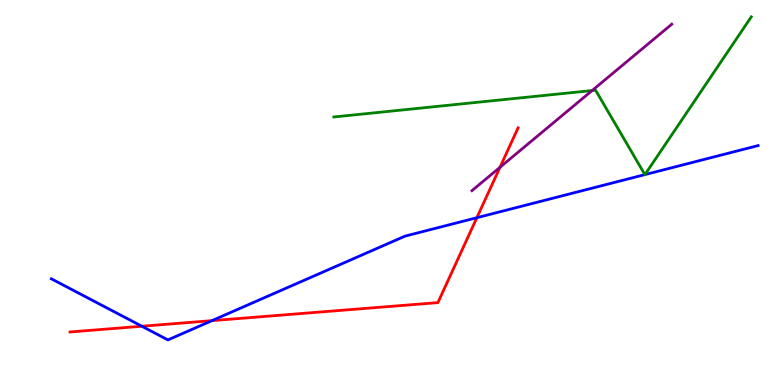[{'lines': ['blue', 'red'], 'intersections': [{'x': 1.83, 'y': 1.53}, {'x': 2.73, 'y': 1.67}, {'x': 6.15, 'y': 4.35}]}, {'lines': ['green', 'red'], 'intersections': []}, {'lines': ['purple', 'red'], 'intersections': [{'x': 6.45, 'y': 5.65}]}, {'lines': ['blue', 'green'], 'intersections': [{'x': 8.32, 'y': 5.46}, {'x': 8.32, 'y': 5.46}]}, {'lines': ['blue', 'purple'], 'intersections': []}, {'lines': ['green', 'purple'], 'intersections': [{'x': 7.64, 'y': 7.65}]}]